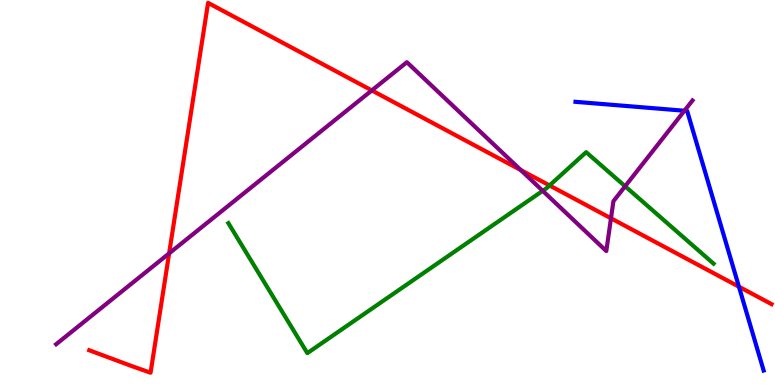[{'lines': ['blue', 'red'], 'intersections': [{'x': 9.53, 'y': 2.55}]}, {'lines': ['green', 'red'], 'intersections': [{'x': 7.09, 'y': 5.18}]}, {'lines': ['purple', 'red'], 'intersections': [{'x': 2.18, 'y': 3.42}, {'x': 4.8, 'y': 7.65}, {'x': 6.72, 'y': 5.58}, {'x': 7.88, 'y': 4.33}]}, {'lines': ['blue', 'green'], 'intersections': []}, {'lines': ['blue', 'purple'], 'intersections': [{'x': 8.83, 'y': 7.12}]}, {'lines': ['green', 'purple'], 'intersections': [{'x': 7.0, 'y': 5.04}, {'x': 8.07, 'y': 5.16}]}]